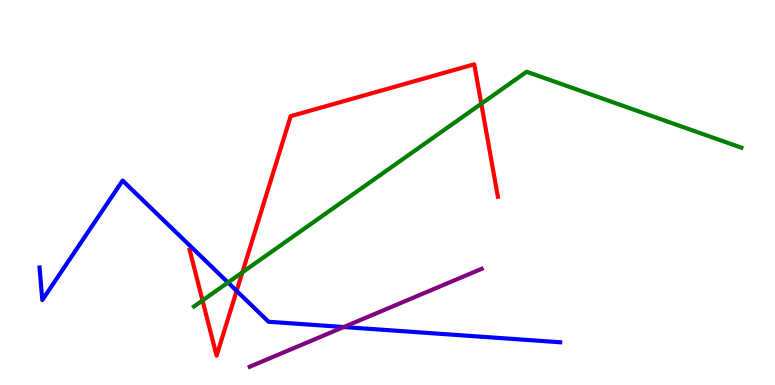[{'lines': ['blue', 'red'], 'intersections': [{'x': 3.05, 'y': 2.44}]}, {'lines': ['green', 'red'], 'intersections': [{'x': 2.61, 'y': 2.2}, {'x': 3.13, 'y': 2.93}, {'x': 6.21, 'y': 7.31}]}, {'lines': ['purple', 'red'], 'intersections': []}, {'lines': ['blue', 'green'], 'intersections': [{'x': 2.94, 'y': 2.66}]}, {'lines': ['blue', 'purple'], 'intersections': [{'x': 4.44, 'y': 1.51}]}, {'lines': ['green', 'purple'], 'intersections': []}]